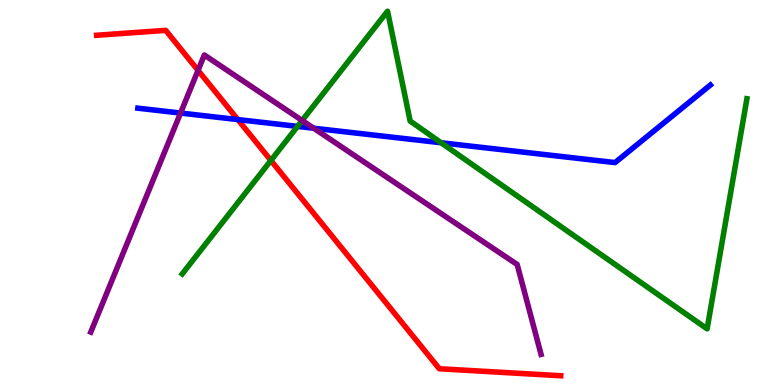[{'lines': ['blue', 'red'], 'intersections': [{'x': 3.07, 'y': 6.89}]}, {'lines': ['green', 'red'], 'intersections': [{'x': 3.5, 'y': 5.83}]}, {'lines': ['purple', 'red'], 'intersections': [{'x': 2.56, 'y': 8.17}]}, {'lines': ['blue', 'green'], 'intersections': [{'x': 3.84, 'y': 6.72}, {'x': 5.69, 'y': 6.29}]}, {'lines': ['blue', 'purple'], 'intersections': [{'x': 2.33, 'y': 7.06}, {'x': 4.05, 'y': 6.67}]}, {'lines': ['green', 'purple'], 'intersections': [{'x': 3.9, 'y': 6.87}]}]